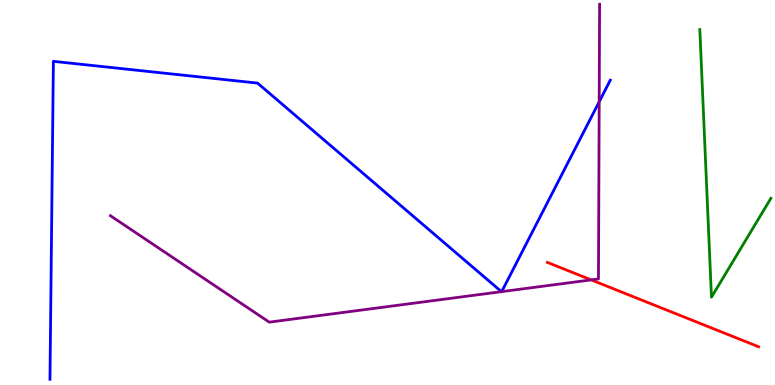[{'lines': ['blue', 'red'], 'intersections': []}, {'lines': ['green', 'red'], 'intersections': []}, {'lines': ['purple', 'red'], 'intersections': [{'x': 7.63, 'y': 2.73}]}, {'lines': ['blue', 'green'], 'intersections': []}, {'lines': ['blue', 'purple'], 'intersections': [{'x': 6.47, 'y': 2.42}, {'x': 6.47, 'y': 2.43}, {'x': 7.73, 'y': 7.36}]}, {'lines': ['green', 'purple'], 'intersections': []}]